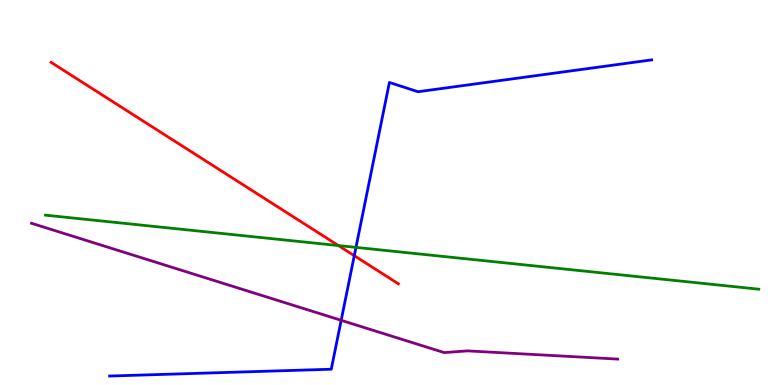[{'lines': ['blue', 'red'], 'intersections': [{'x': 4.57, 'y': 3.36}]}, {'lines': ['green', 'red'], 'intersections': [{'x': 4.37, 'y': 3.62}]}, {'lines': ['purple', 'red'], 'intersections': []}, {'lines': ['blue', 'green'], 'intersections': [{'x': 4.59, 'y': 3.57}]}, {'lines': ['blue', 'purple'], 'intersections': [{'x': 4.4, 'y': 1.68}]}, {'lines': ['green', 'purple'], 'intersections': []}]